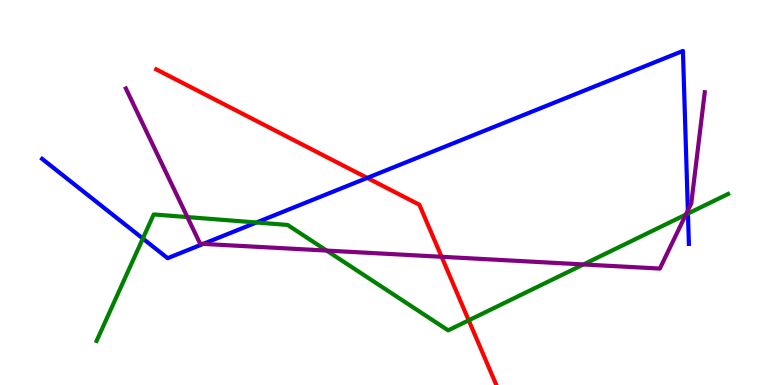[{'lines': ['blue', 'red'], 'intersections': [{'x': 4.74, 'y': 5.38}]}, {'lines': ['green', 'red'], 'intersections': [{'x': 6.05, 'y': 1.68}]}, {'lines': ['purple', 'red'], 'intersections': [{'x': 5.7, 'y': 3.33}]}, {'lines': ['blue', 'green'], 'intersections': [{'x': 1.84, 'y': 3.8}, {'x': 3.31, 'y': 4.22}, {'x': 8.88, 'y': 4.45}]}, {'lines': ['blue', 'purple'], 'intersections': [{'x': 2.62, 'y': 3.66}, {'x': 8.88, 'y': 4.53}]}, {'lines': ['green', 'purple'], 'intersections': [{'x': 2.42, 'y': 4.36}, {'x': 4.21, 'y': 3.49}, {'x': 7.53, 'y': 3.13}, {'x': 8.85, 'y': 4.43}]}]